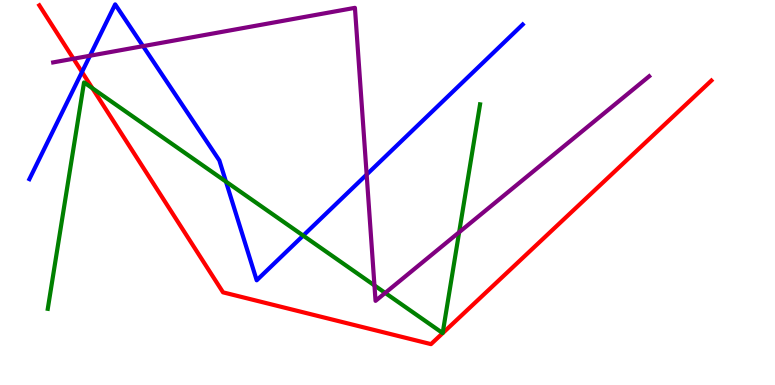[{'lines': ['blue', 'red'], 'intersections': [{'x': 1.06, 'y': 8.13}]}, {'lines': ['green', 'red'], 'intersections': [{'x': 1.19, 'y': 7.71}]}, {'lines': ['purple', 'red'], 'intersections': [{'x': 0.948, 'y': 8.47}]}, {'lines': ['blue', 'green'], 'intersections': [{'x': 2.92, 'y': 5.28}, {'x': 3.91, 'y': 3.88}]}, {'lines': ['blue', 'purple'], 'intersections': [{'x': 1.16, 'y': 8.55}, {'x': 1.85, 'y': 8.8}, {'x': 4.73, 'y': 5.47}]}, {'lines': ['green', 'purple'], 'intersections': [{'x': 4.83, 'y': 2.59}, {'x': 4.97, 'y': 2.39}, {'x': 5.92, 'y': 3.97}]}]